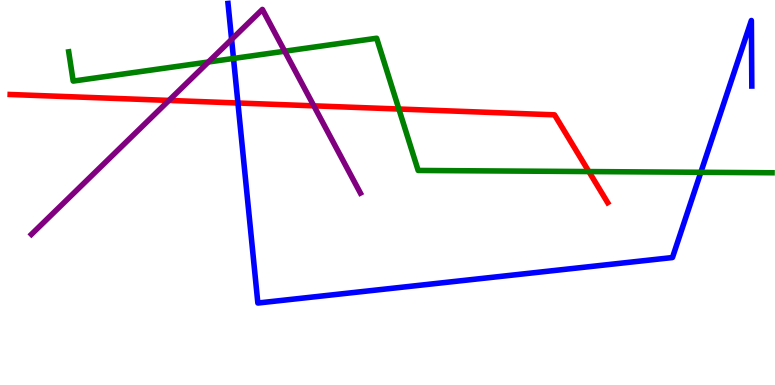[{'lines': ['blue', 'red'], 'intersections': [{'x': 3.07, 'y': 7.32}]}, {'lines': ['green', 'red'], 'intersections': [{'x': 5.15, 'y': 7.17}, {'x': 7.6, 'y': 5.54}]}, {'lines': ['purple', 'red'], 'intersections': [{'x': 2.18, 'y': 7.39}, {'x': 4.05, 'y': 7.25}]}, {'lines': ['blue', 'green'], 'intersections': [{'x': 3.01, 'y': 8.48}, {'x': 9.04, 'y': 5.52}]}, {'lines': ['blue', 'purple'], 'intersections': [{'x': 2.99, 'y': 8.98}]}, {'lines': ['green', 'purple'], 'intersections': [{'x': 2.69, 'y': 8.39}, {'x': 3.67, 'y': 8.67}]}]